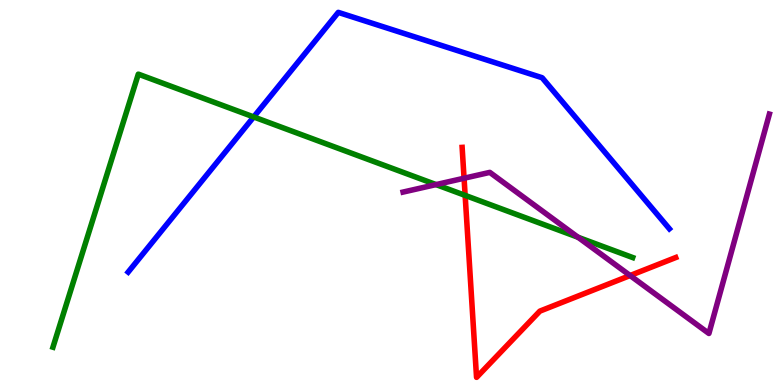[{'lines': ['blue', 'red'], 'intersections': []}, {'lines': ['green', 'red'], 'intersections': [{'x': 6.0, 'y': 4.93}]}, {'lines': ['purple', 'red'], 'intersections': [{'x': 5.99, 'y': 5.37}, {'x': 8.13, 'y': 2.84}]}, {'lines': ['blue', 'green'], 'intersections': [{'x': 3.27, 'y': 6.96}]}, {'lines': ['blue', 'purple'], 'intersections': []}, {'lines': ['green', 'purple'], 'intersections': [{'x': 5.63, 'y': 5.21}, {'x': 7.46, 'y': 3.84}]}]